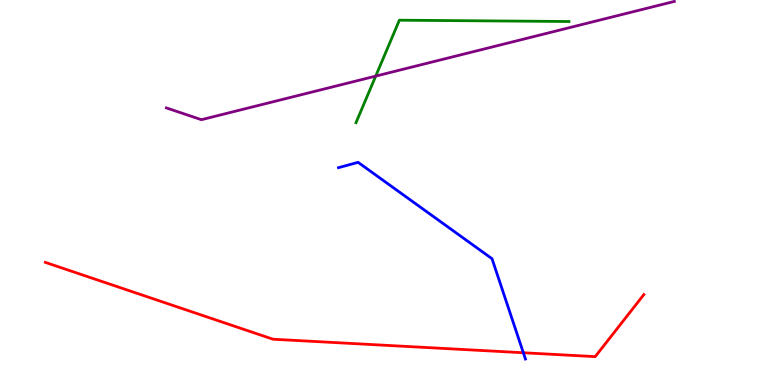[{'lines': ['blue', 'red'], 'intersections': [{'x': 6.75, 'y': 0.838}]}, {'lines': ['green', 'red'], 'intersections': []}, {'lines': ['purple', 'red'], 'intersections': []}, {'lines': ['blue', 'green'], 'intersections': []}, {'lines': ['blue', 'purple'], 'intersections': []}, {'lines': ['green', 'purple'], 'intersections': [{'x': 4.85, 'y': 8.02}]}]